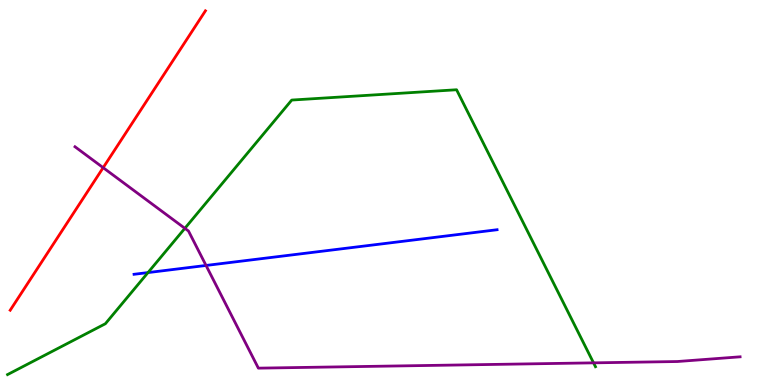[{'lines': ['blue', 'red'], 'intersections': []}, {'lines': ['green', 'red'], 'intersections': []}, {'lines': ['purple', 'red'], 'intersections': [{'x': 1.33, 'y': 5.64}]}, {'lines': ['blue', 'green'], 'intersections': [{'x': 1.91, 'y': 2.92}]}, {'lines': ['blue', 'purple'], 'intersections': [{'x': 2.66, 'y': 3.11}]}, {'lines': ['green', 'purple'], 'intersections': [{'x': 2.39, 'y': 4.07}, {'x': 7.66, 'y': 0.575}]}]